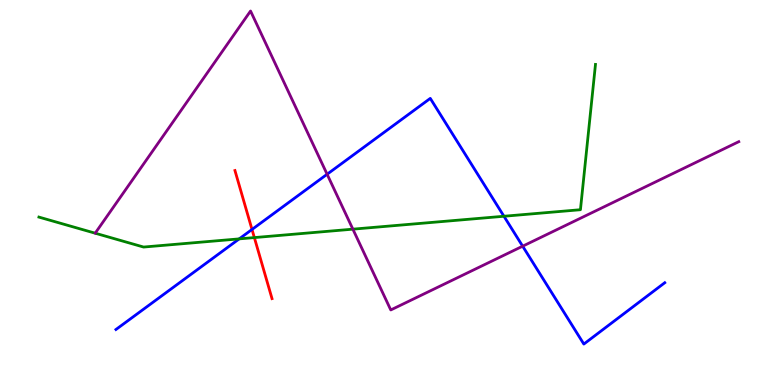[{'lines': ['blue', 'red'], 'intersections': [{'x': 3.25, 'y': 4.04}]}, {'lines': ['green', 'red'], 'intersections': [{'x': 3.28, 'y': 3.83}]}, {'lines': ['purple', 'red'], 'intersections': []}, {'lines': ['blue', 'green'], 'intersections': [{'x': 3.09, 'y': 3.8}, {'x': 6.5, 'y': 4.38}]}, {'lines': ['blue', 'purple'], 'intersections': [{'x': 4.22, 'y': 5.47}, {'x': 6.74, 'y': 3.61}]}, {'lines': ['green', 'purple'], 'intersections': [{'x': 4.55, 'y': 4.05}]}]